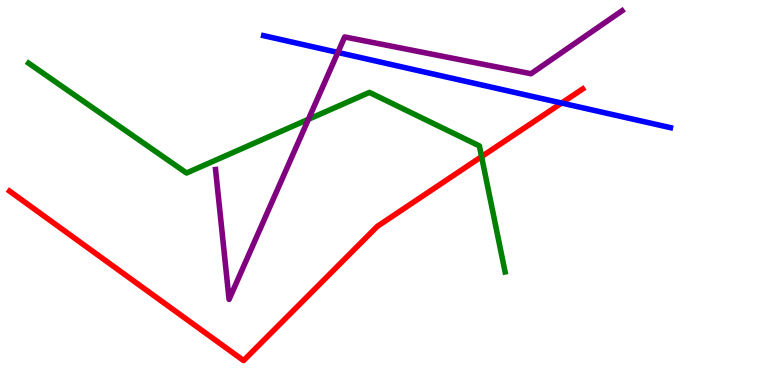[{'lines': ['blue', 'red'], 'intersections': [{'x': 7.25, 'y': 7.32}]}, {'lines': ['green', 'red'], 'intersections': [{'x': 6.21, 'y': 5.93}]}, {'lines': ['purple', 'red'], 'intersections': []}, {'lines': ['blue', 'green'], 'intersections': []}, {'lines': ['blue', 'purple'], 'intersections': [{'x': 4.36, 'y': 8.64}]}, {'lines': ['green', 'purple'], 'intersections': [{'x': 3.98, 'y': 6.9}]}]